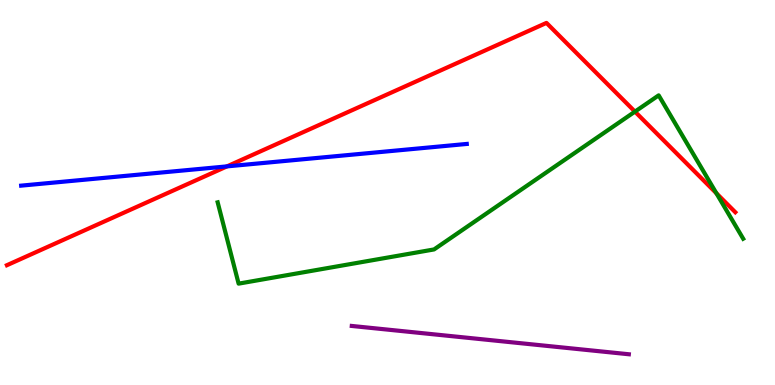[{'lines': ['blue', 'red'], 'intersections': [{'x': 2.93, 'y': 5.68}]}, {'lines': ['green', 'red'], 'intersections': [{'x': 8.19, 'y': 7.1}, {'x': 9.24, 'y': 4.98}]}, {'lines': ['purple', 'red'], 'intersections': []}, {'lines': ['blue', 'green'], 'intersections': []}, {'lines': ['blue', 'purple'], 'intersections': []}, {'lines': ['green', 'purple'], 'intersections': []}]